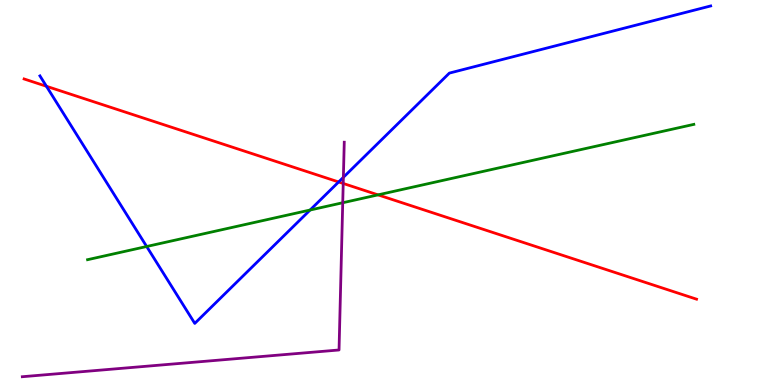[{'lines': ['blue', 'red'], 'intersections': [{'x': 0.599, 'y': 7.76}, {'x': 4.37, 'y': 5.27}]}, {'lines': ['green', 'red'], 'intersections': [{'x': 4.88, 'y': 4.94}]}, {'lines': ['purple', 'red'], 'intersections': [{'x': 4.43, 'y': 5.23}]}, {'lines': ['blue', 'green'], 'intersections': [{'x': 1.89, 'y': 3.6}, {'x': 4.0, 'y': 4.54}]}, {'lines': ['blue', 'purple'], 'intersections': [{'x': 4.43, 'y': 5.39}]}, {'lines': ['green', 'purple'], 'intersections': [{'x': 4.42, 'y': 4.73}]}]